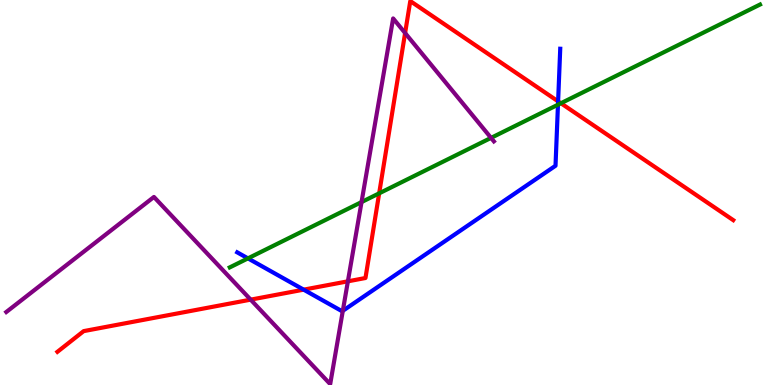[{'lines': ['blue', 'red'], 'intersections': [{'x': 3.92, 'y': 2.48}, {'x': 7.2, 'y': 7.37}]}, {'lines': ['green', 'red'], 'intersections': [{'x': 4.89, 'y': 4.98}, {'x': 7.24, 'y': 7.32}]}, {'lines': ['purple', 'red'], 'intersections': [{'x': 3.23, 'y': 2.22}, {'x': 4.49, 'y': 2.69}, {'x': 5.23, 'y': 9.14}]}, {'lines': ['blue', 'green'], 'intersections': [{'x': 3.2, 'y': 3.29}, {'x': 7.2, 'y': 7.28}]}, {'lines': ['blue', 'purple'], 'intersections': [{'x': 4.42, 'y': 1.93}]}, {'lines': ['green', 'purple'], 'intersections': [{'x': 4.66, 'y': 4.75}, {'x': 6.34, 'y': 6.42}]}]